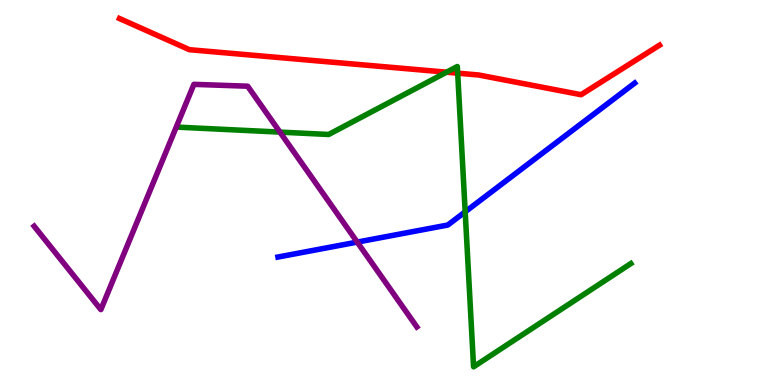[{'lines': ['blue', 'red'], 'intersections': []}, {'lines': ['green', 'red'], 'intersections': [{'x': 5.76, 'y': 8.12}, {'x': 5.91, 'y': 8.1}]}, {'lines': ['purple', 'red'], 'intersections': []}, {'lines': ['blue', 'green'], 'intersections': [{'x': 6.0, 'y': 4.5}]}, {'lines': ['blue', 'purple'], 'intersections': [{'x': 4.61, 'y': 3.71}]}, {'lines': ['green', 'purple'], 'intersections': [{'x': 3.61, 'y': 6.57}]}]